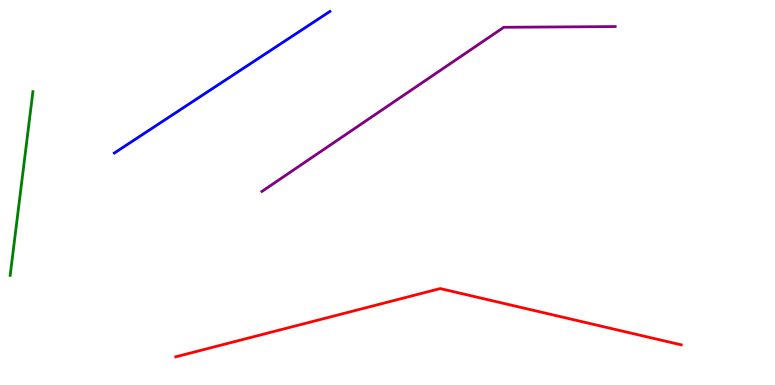[{'lines': ['blue', 'red'], 'intersections': []}, {'lines': ['green', 'red'], 'intersections': []}, {'lines': ['purple', 'red'], 'intersections': []}, {'lines': ['blue', 'green'], 'intersections': []}, {'lines': ['blue', 'purple'], 'intersections': []}, {'lines': ['green', 'purple'], 'intersections': []}]